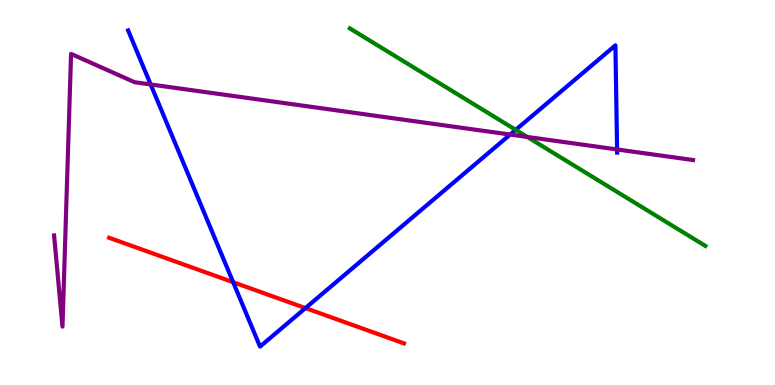[{'lines': ['blue', 'red'], 'intersections': [{'x': 3.01, 'y': 2.67}, {'x': 3.94, 'y': 2.0}]}, {'lines': ['green', 'red'], 'intersections': []}, {'lines': ['purple', 'red'], 'intersections': []}, {'lines': ['blue', 'green'], 'intersections': [{'x': 6.65, 'y': 6.63}]}, {'lines': ['blue', 'purple'], 'intersections': [{'x': 1.94, 'y': 7.81}, {'x': 6.58, 'y': 6.51}, {'x': 7.96, 'y': 6.12}]}, {'lines': ['green', 'purple'], 'intersections': [{'x': 6.8, 'y': 6.44}]}]